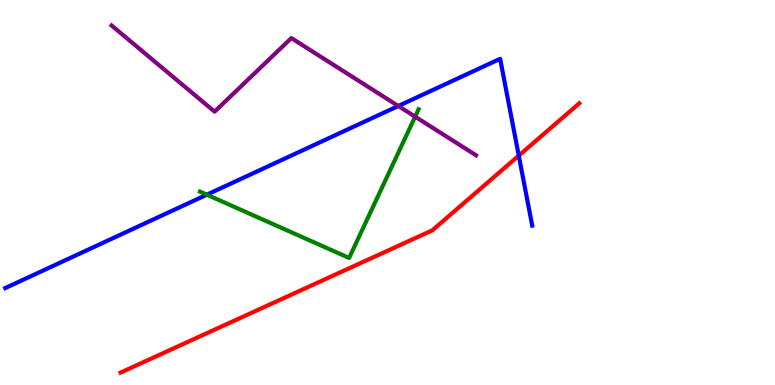[{'lines': ['blue', 'red'], 'intersections': [{'x': 6.69, 'y': 5.96}]}, {'lines': ['green', 'red'], 'intersections': []}, {'lines': ['purple', 'red'], 'intersections': []}, {'lines': ['blue', 'green'], 'intersections': [{'x': 2.67, 'y': 4.94}]}, {'lines': ['blue', 'purple'], 'intersections': [{'x': 5.14, 'y': 7.25}]}, {'lines': ['green', 'purple'], 'intersections': [{'x': 5.36, 'y': 6.97}]}]